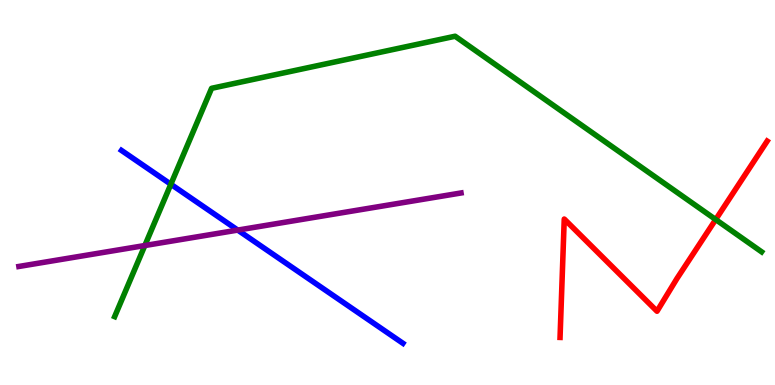[{'lines': ['blue', 'red'], 'intersections': []}, {'lines': ['green', 'red'], 'intersections': [{'x': 9.23, 'y': 4.3}]}, {'lines': ['purple', 'red'], 'intersections': []}, {'lines': ['blue', 'green'], 'intersections': [{'x': 2.2, 'y': 5.21}]}, {'lines': ['blue', 'purple'], 'intersections': [{'x': 3.07, 'y': 4.02}]}, {'lines': ['green', 'purple'], 'intersections': [{'x': 1.87, 'y': 3.62}]}]